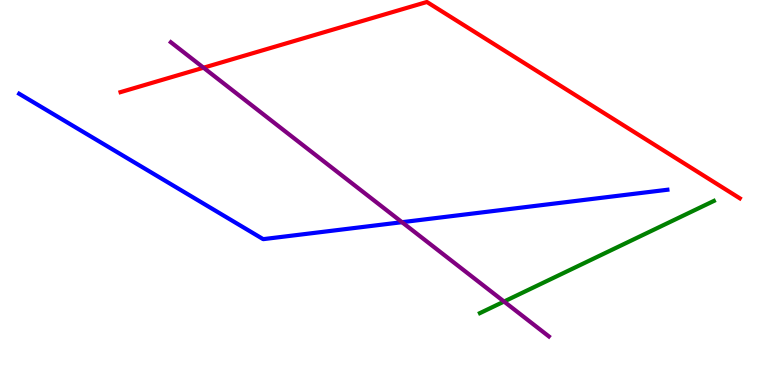[{'lines': ['blue', 'red'], 'intersections': []}, {'lines': ['green', 'red'], 'intersections': []}, {'lines': ['purple', 'red'], 'intersections': [{'x': 2.63, 'y': 8.24}]}, {'lines': ['blue', 'green'], 'intersections': []}, {'lines': ['blue', 'purple'], 'intersections': [{'x': 5.19, 'y': 4.23}]}, {'lines': ['green', 'purple'], 'intersections': [{'x': 6.5, 'y': 2.17}]}]